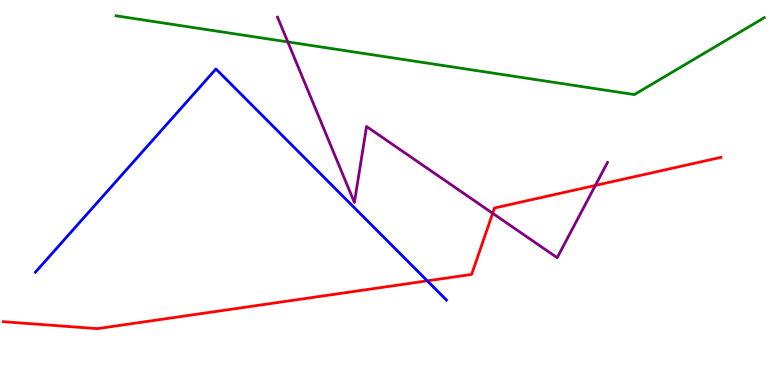[{'lines': ['blue', 'red'], 'intersections': [{'x': 5.51, 'y': 2.71}]}, {'lines': ['green', 'red'], 'intersections': []}, {'lines': ['purple', 'red'], 'intersections': [{'x': 6.36, 'y': 4.46}, {'x': 7.68, 'y': 5.18}]}, {'lines': ['blue', 'green'], 'intersections': []}, {'lines': ['blue', 'purple'], 'intersections': []}, {'lines': ['green', 'purple'], 'intersections': [{'x': 3.71, 'y': 8.91}]}]